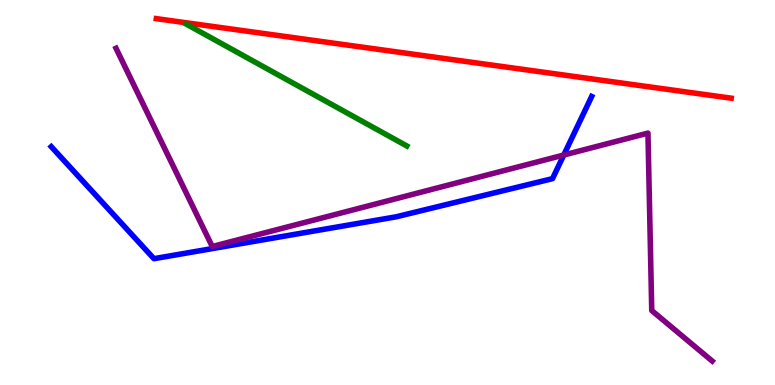[{'lines': ['blue', 'red'], 'intersections': []}, {'lines': ['green', 'red'], 'intersections': []}, {'lines': ['purple', 'red'], 'intersections': []}, {'lines': ['blue', 'green'], 'intersections': []}, {'lines': ['blue', 'purple'], 'intersections': [{'x': 7.27, 'y': 5.97}]}, {'lines': ['green', 'purple'], 'intersections': []}]